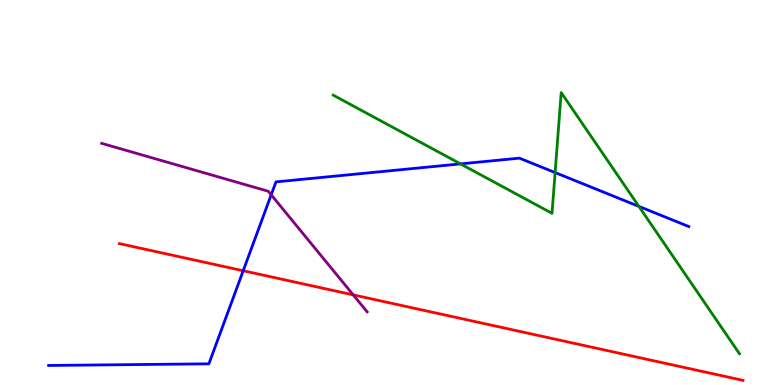[{'lines': ['blue', 'red'], 'intersections': [{'x': 3.14, 'y': 2.97}]}, {'lines': ['green', 'red'], 'intersections': []}, {'lines': ['purple', 'red'], 'intersections': [{'x': 4.56, 'y': 2.34}]}, {'lines': ['blue', 'green'], 'intersections': [{'x': 5.94, 'y': 5.74}, {'x': 7.16, 'y': 5.52}, {'x': 8.24, 'y': 4.64}]}, {'lines': ['blue', 'purple'], 'intersections': [{'x': 3.5, 'y': 4.94}]}, {'lines': ['green', 'purple'], 'intersections': []}]